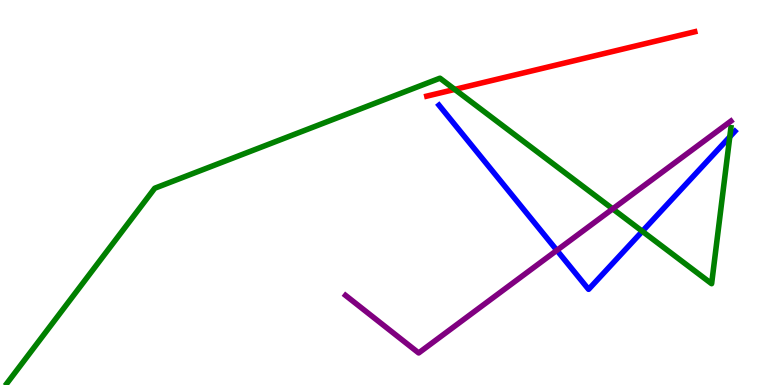[{'lines': ['blue', 'red'], 'intersections': []}, {'lines': ['green', 'red'], 'intersections': [{'x': 5.87, 'y': 7.68}]}, {'lines': ['purple', 'red'], 'intersections': []}, {'lines': ['blue', 'green'], 'intersections': [{'x': 8.29, 'y': 3.99}, {'x': 9.42, 'y': 6.45}]}, {'lines': ['blue', 'purple'], 'intersections': [{'x': 7.19, 'y': 3.5}]}, {'lines': ['green', 'purple'], 'intersections': [{'x': 7.91, 'y': 4.57}]}]